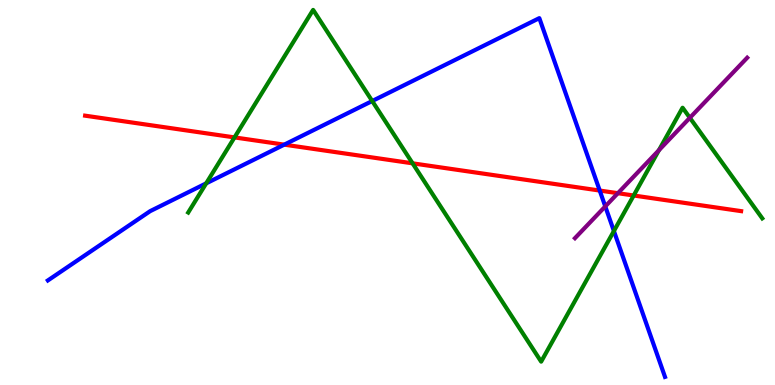[{'lines': ['blue', 'red'], 'intersections': [{'x': 3.67, 'y': 6.24}, {'x': 7.74, 'y': 5.05}]}, {'lines': ['green', 'red'], 'intersections': [{'x': 3.03, 'y': 6.43}, {'x': 5.32, 'y': 5.76}, {'x': 8.18, 'y': 4.92}]}, {'lines': ['purple', 'red'], 'intersections': [{'x': 7.97, 'y': 4.98}]}, {'lines': ['blue', 'green'], 'intersections': [{'x': 2.66, 'y': 5.24}, {'x': 4.8, 'y': 7.38}, {'x': 7.92, 'y': 4.0}]}, {'lines': ['blue', 'purple'], 'intersections': [{'x': 7.81, 'y': 4.64}]}, {'lines': ['green', 'purple'], 'intersections': [{'x': 8.5, 'y': 6.1}, {'x': 8.9, 'y': 6.94}]}]